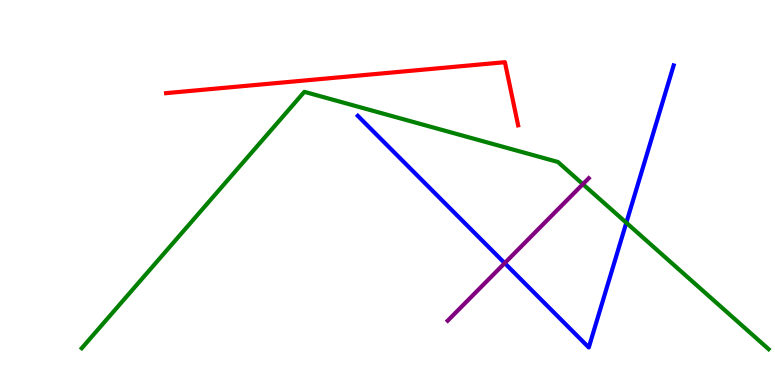[{'lines': ['blue', 'red'], 'intersections': []}, {'lines': ['green', 'red'], 'intersections': []}, {'lines': ['purple', 'red'], 'intersections': []}, {'lines': ['blue', 'green'], 'intersections': [{'x': 8.08, 'y': 4.21}]}, {'lines': ['blue', 'purple'], 'intersections': [{'x': 6.51, 'y': 3.17}]}, {'lines': ['green', 'purple'], 'intersections': [{'x': 7.52, 'y': 5.22}]}]